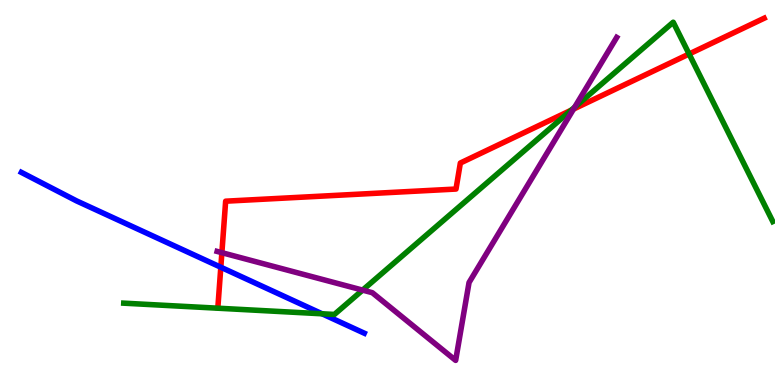[{'lines': ['blue', 'red'], 'intersections': [{'x': 2.85, 'y': 3.06}]}, {'lines': ['green', 'red'], 'intersections': [{'x': 7.37, 'y': 7.14}, {'x': 8.89, 'y': 8.6}]}, {'lines': ['purple', 'red'], 'intersections': [{'x': 2.86, 'y': 3.44}, {'x': 7.4, 'y': 7.17}]}, {'lines': ['blue', 'green'], 'intersections': [{'x': 4.16, 'y': 1.85}]}, {'lines': ['blue', 'purple'], 'intersections': []}, {'lines': ['green', 'purple'], 'intersections': [{'x': 4.68, 'y': 2.46}, {'x': 7.41, 'y': 7.21}]}]